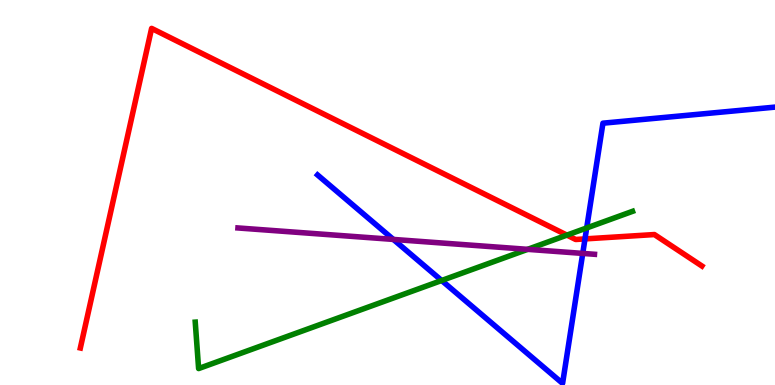[{'lines': ['blue', 'red'], 'intersections': [{'x': 7.55, 'y': 3.79}]}, {'lines': ['green', 'red'], 'intersections': [{'x': 7.31, 'y': 3.89}]}, {'lines': ['purple', 'red'], 'intersections': []}, {'lines': ['blue', 'green'], 'intersections': [{'x': 5.7, 'y': 2.71}, {'x': 7.57, 'y': 4.08}]}, {'lines': ['blue', 'purple'], 'intersections': [{'x': 5.08, 'y': 3.78}, {'x': 7.52, 'y': 3.42}]}, {'lines': ['green', 'purple'], 'intersections': [{'x': 6.81, 'y': 3.52}]}]